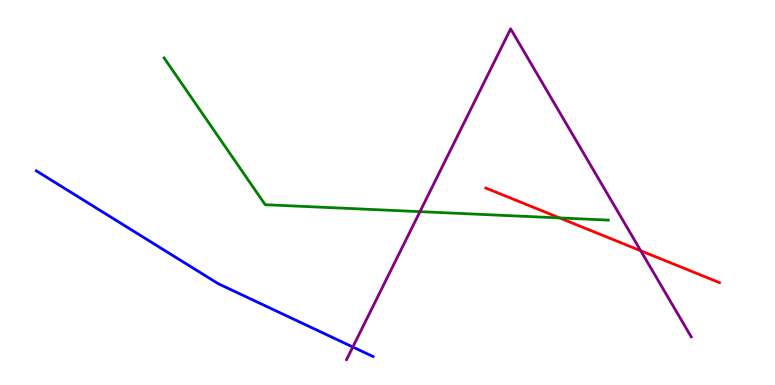[{'lines': ['blue', 'red'], 'intersections': []}, {'lines': ['green', 'red'], 'intersections': [{'x': 7.22, 'y': 4.34}]}, {'lines': ['purple', 'red'], 'intersections': [{'x': 8.27, 'y': 3.49}]}, {'lines': ['blue', 'green'], 'intersections': []}, {'lines': ['blue', 'purple'], 'intersections': [{'x': 4.55, 'y': 0.987}]}, {'lines': ['green', 'purple'], 'intersections': [{'x': 5.42, 'y': 4.5}]}]